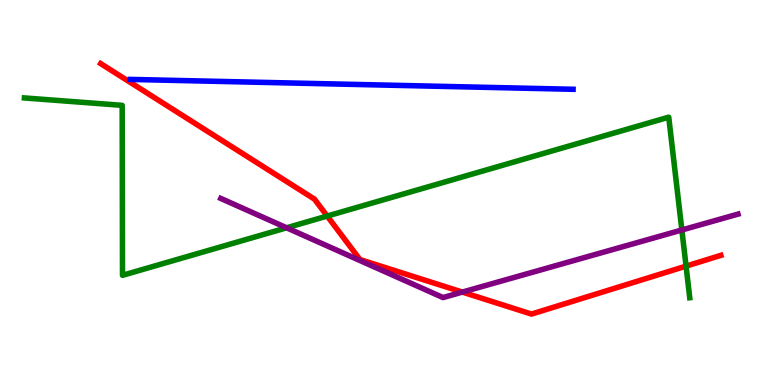[{'lines': ['blue', 'red'], 'intersections': []}, {'lines': ['green', 'red'], 'intersections': [{'x': 4.22, 'y': 4.39}, {'x': 8.85, 'y': 3.09}]}, {'lines': ['purple', 'red'], 'intersections': [{'x': 5.97, 'y': 2.41}]}, {'lines': ['blue', 'green'], 'intersections': []}, {'lines': ['blue', 'purple'], 'intersections': []}, {'lines': ['green', 'purple'], 'intersections': [{'x': 3.7, 'y': 4.08}, {'x': 8.8, 'y': 4.03}]}]